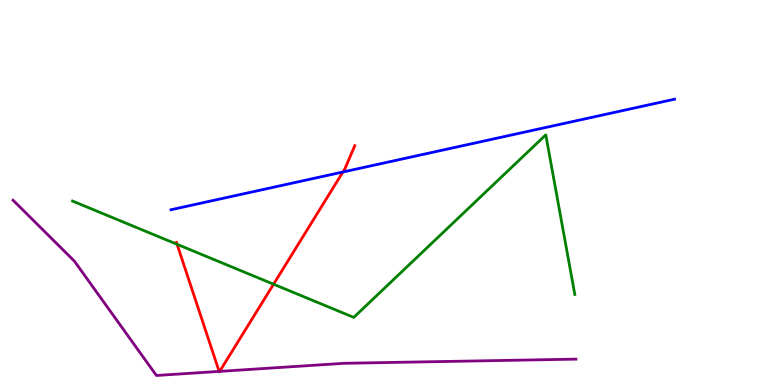[{'lines': ['blue', 'red'], 'intersections': [{'x': 4.42, 'y': 5.53}]}, {'lines': ['green', 'red'], 'intersections': [{'x': 2.28, 'y': 3.65}, {'x': 3.53, 'y': 2.62}]}, {'lines': ['purple', 'red'], 'intersections': [{'x': 2.83, 'y': 0.353}, {'x': 2.83, 'y': 0.354}]}, {'lines': ['blue', 'green'], 'intersections': []}, {'lines': ['blue', 'purple'], 'intersections': []}, {'lines': ['green', 'purple'], 'intersections': []}]